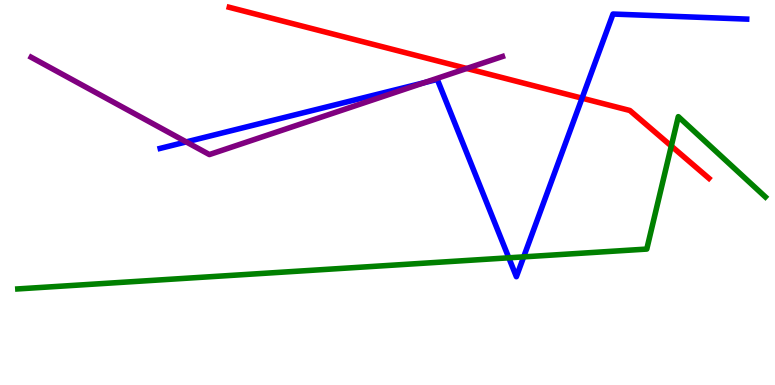[{'lines': ['blue', 'red'], 'intersections': [{'x': 7.51, 'y': 7.45}]}, {'lines': ['green', 'red'], 'intersections': [{'x': 8.66, 'y': 6.21}]}, {'lines': ['purple', 'red'], 'intersections': [{'x': 6.02, 'y': 8.22}]}, {'lines': ['blue', 'green'], 'intersections': [{'x': 6.57, 'y': 3.3}, {'x': 6.76, 'y': 3.33}]}, {'lines': ['blue', 'purple'], 'intersections': [{'x': 2.4, 'y': 6.31}, {'x': 5.48, 'y': 7.85}]}, {'lines': ['green', 'purple'], 'intersections': []}]